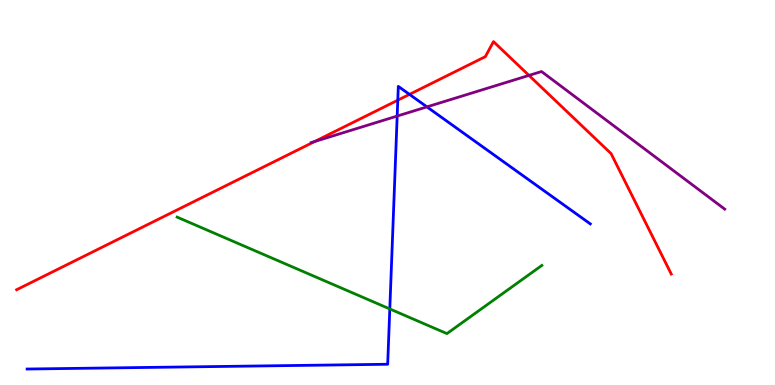[{'lines': ['blue', 'red'], 'intersections': [{'x': 5.13, 'y': 7.4}, {'x': 5.28, 'y': 7.55}]}, {'lines': ['green', 'red'], 'intersections': []}, {'lines': ['purple', 'red'], 'intersections': [{'x': 4.06, 'y': 6.32}, {'x': 6.83, 'y': 8.04}]}, {'lines': ['blue', 'green'], 'intersections': [{'x': 5.03, 'y': 1.98}]}, {'lines': ['blue', 'purple'], 'intersections': [{'x': 5.12, 'y': 6.99}, {'x': 5.51, 'y': 7.22}]}, {'lines': ['green', 'purple'], 'intersections': []}]